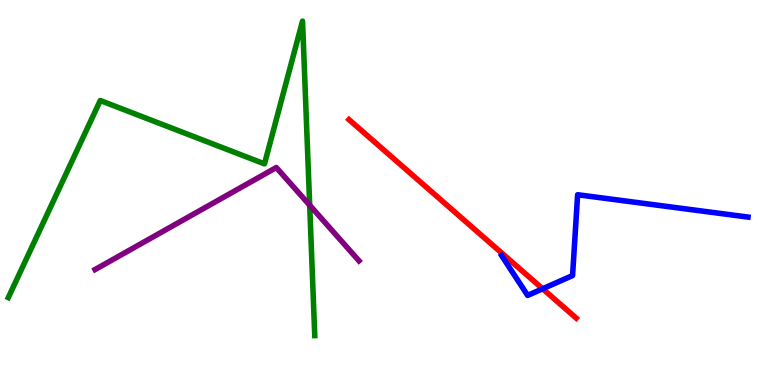[{'lines': ['blue', 'red'], 'intersections': [{'x': 7.0, 'y': 2.5}]}, {'lines': ['green', 'red'], 'intersections': []}, {'lines': ['purple', 'red'], 'intersections': []}, {'lines': ['blue', 'green'], 'intersections': []}, {'lines': ['blue', 'purple'], 'intersections': []}, {'lines': ['green', 'purple'], 'intersections': [{'x': 4.0, 'y': 4.67}]}]